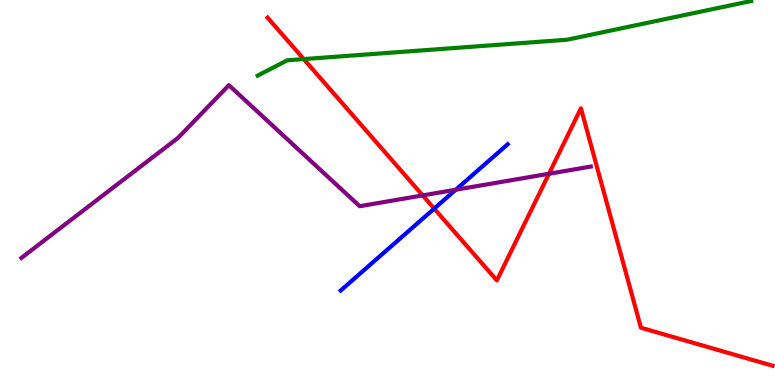[{'lines': ['blue', 'red'], 'intersections': [{'x': 5.6, 'y': 4.58}]}, {'lines': ['green', 'red'], 'intersections': [{'x': 3.92, 'y': 8.47}]}, {'lines': ['purple', 'red'], 'intersections': [{'x': 5.45, 'y': 4.92}, {'x': 7.08, 'y': 5.49}]}, {'lines': ['blue', 'green'], 'intersections': []}, {'lines': ['blue', 'purple'], 'intersections': [{'x': 5.88, 'y': 5.07}]}, {'lines': ['green', 'purple'], 'intersections': []}]